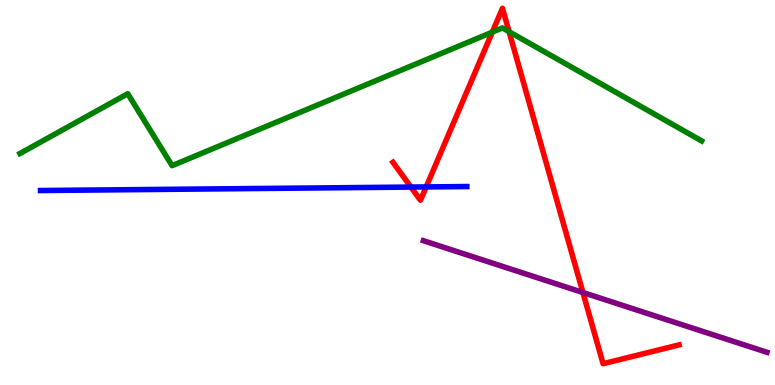[{'lines': ['blue', 'red'], 'intersections': [{'x': 5.3, 'y': 5.14}, {'x': 5.5, 'y': 5.14}]}, {'lines': ['green', 'red'], 'intersections': [{'x': 6.35, 'y': 9.16}, {'x': 6.57, 'y': 9.18}]}, {'lines': ['purple', 'red'], 'intersections': [{'x': 7.52, 'y': 2.4}]}, {'lines': ['blue', 'green'], 'intersections': []}, {'lines': ['blue', 'purple'], 'intersections': []}, {'lines': ['green', 'purple'], 'intersections': []}]